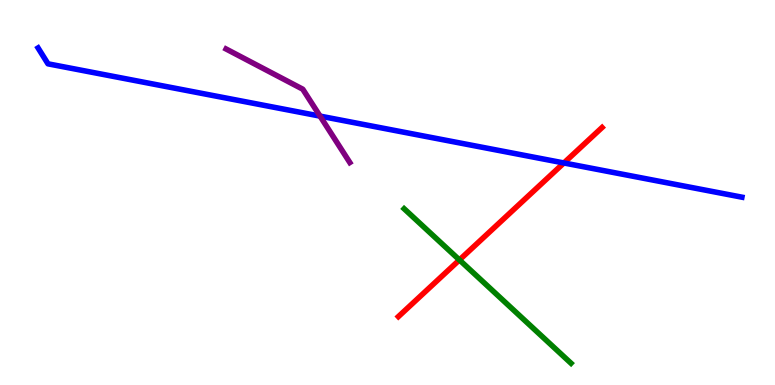[{'lines': ['blue', 'red'], 'intersections': [{'x': 7.28, 'y': 5.77}]}, {'lines': ['green', 'red'], 'intersections': [{'x': 5.93, 'y': 3.25}]}, {'lines': ['purple', 'red'], 'intersections': []}, {'lines': ['blue', 'green'], 'intersections': []}, {'lines': ['blue', 'purple'], 'intersections': [{'x': 4.13, 'y': 6.98}]}, {'lines': ['green', 'purple'], 'intersections': []}]